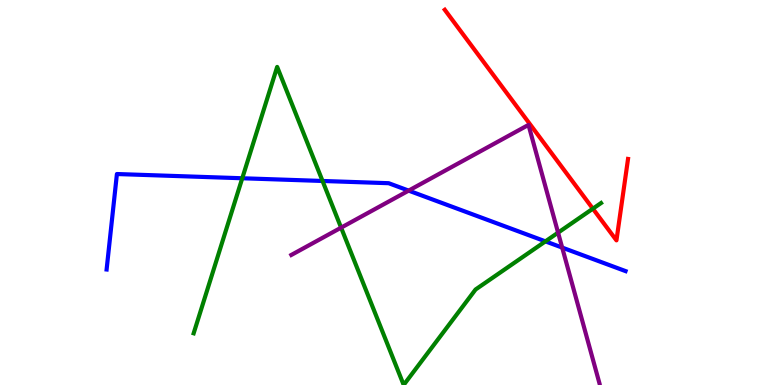[{'lines': ['blue', 'red'], 'intersections': []}, {'lines': ['green', 'red'], 'intersections': [{'x': 7.65, 'y': 4.58}]}, {'lines': ['purple', 'red'], 'intersections': []}, {'lines': ['blue', 'green'], 'intersections': [{'x': 3.13, 'y': 5.37}, {'x': 4.16, 'y': 5.3}, {'x': 7.04, 'y': 3.73}]}, {'lines': ['blue', 'purple'], 'intersections': [{'x': 5.27, 'y': 5.05}, {'x': 7.25, 'y': 3.57}]}, {'lines': ['green', 'purple'], 'intersections': [{'x': 4.4, 'y': 4.09}, {'x': 7.2, 'y': 3.96}]}]